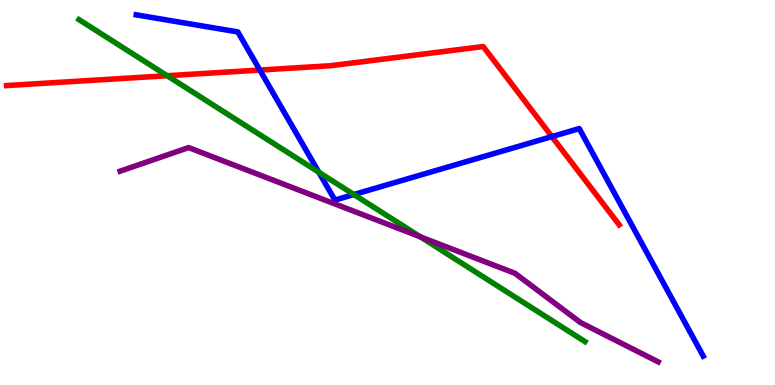[{'lines': ['blue', 'red'], 'intersections': [{'x': 3.35, 'y': 8.18}, {'x': 7.12, 'y': 6.45}]}, {'lines': ['green', 'red'], 'intersections': [{'x': 2.16, 'y': 8.03}]}, {'lines': ['purple', 'red'], 'intersections': []}, {'lines': ['blue', 'green'], 'intersections': [{'x': 4.11, 'y': 5.53}, {'x': 4.57, 'y': 4.95}]}, {'lines': ['blue', 'purple'], 'intersections': []}, {'lines': ['green', 'purple'], 'intersections': [{'x': 5.42, 'y': 3.85}]}]